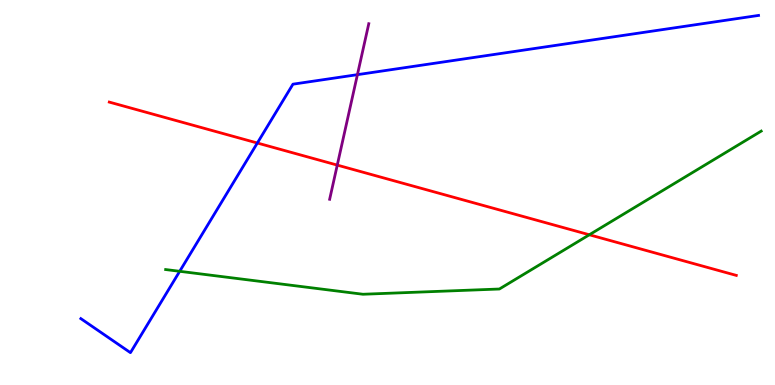[{'lines': ['blue', 'red'], 'intersections': [{'x': 3.32, 'y': 6.29}]}, {'lines': ['green', 'red'], 'intersections': [{'x': 7.6, 'y': 3.9}]}, {'lines': ['purple', 'red'], 'intersections': [{'x': 4.35, 'y': 5.71}]}, {'lines': ['blue', 'green'], 'intersections': [{'x': 2.32, 'y': 2.95}]}, {'lines': ['blue', 'purple'], 'intersections': [{'x': 4.61, 'y': 8.06}]}, {'lines': ['green', 'purple'], 'intersections': []}]